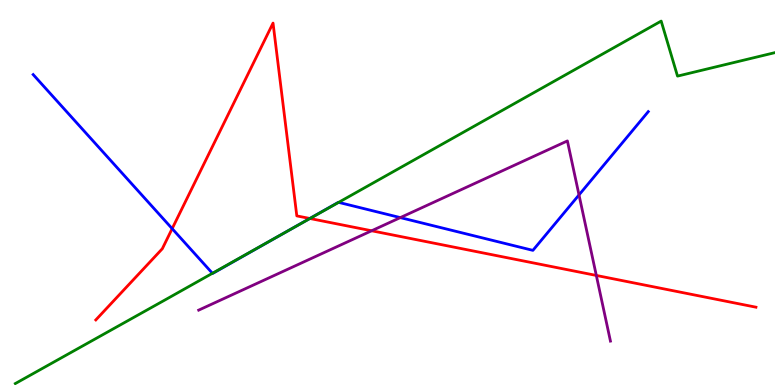[{'lines': ['blue', 'red'], 'intersections': [{'x': 2.22, 'y': 4.06}, {'x': 4.0, 'y': 4.33}]}, {'lines': ['green', 'red'], 'intersections': [{'x': 4.0, 'y': 4.32}]}, {'lines': ['purple', 'red'], 'intersections': [{'x': 4.8, 'y': 4.01}, {'x': 7.69, 'y': 2.85}]}, {'lines': ['blue', 'green'], 'intersections': [{'x': 2.74, 'y': 2.9}, {'x': 3.69, 'y': 3.98}, {'x': 4.37, 'y': 4.74}]}, {'lines': ['blue', 'purple'], 'intersections': [{'x': 5.17, 'y': 4.35}, {'x': 7.47, 'y': 4.94}]}, {'lines': ['green', 'purple'], 'intersections': []}]